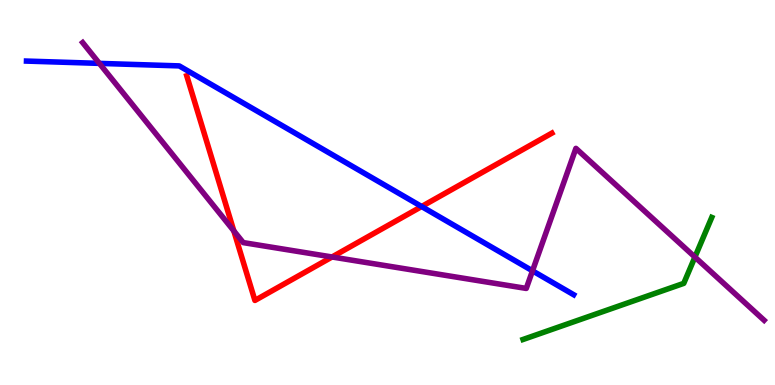[{'lines': ['blue', 'red'], 'intersections': [{'x': 5.44, 'y': 4.64}]}, {'lines': ['green', 'red'], 'intersections': []}, {'lines': ['purple', 'red'], 'intersections': [{'x': 3.02, 'y': 4.0}, {'x': 4.28, 'y': 3.33}]}, {'lines': ['blue', 'green'], 'intersections': []}, {'lines': ['blue', 'purple'], 'intersections': [{'x': 1.28, 'y': 8.35}, {'x': 6.87, 'y': 2.97}]}, {'lines': ['green', 'purple'], 'intersections': [{'x': 8.97, 'y': 3.32}]}]